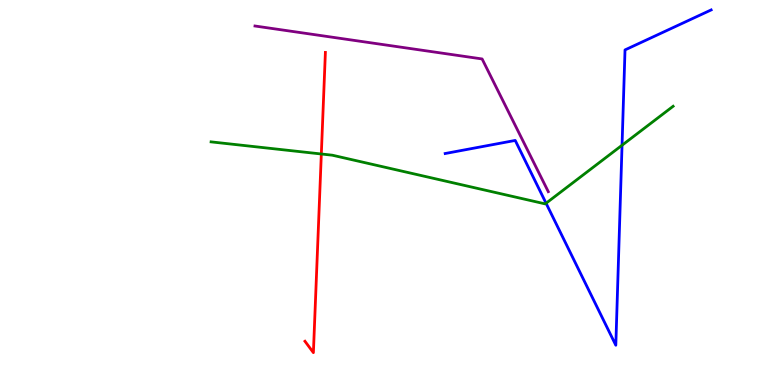[{'lines': ['blue', 'red'], 'intersections': []}, {'lines': ['green', 'red'], 'intersections': [{'x': 4.15, 'y': 6.0}]}, {'lines': ['purple', 'red'], 'intersections': []}, {'lines': ['blue', 'green'], 'intersections': [{'x': 7.05, 'y': 4.72}, {'x': 8.03, 'y': 6.23}]}, {'lines': ['blue', 'purple'], 'intersections': []}, {'lines': ['green', 'purple'], 'intersections': []}]